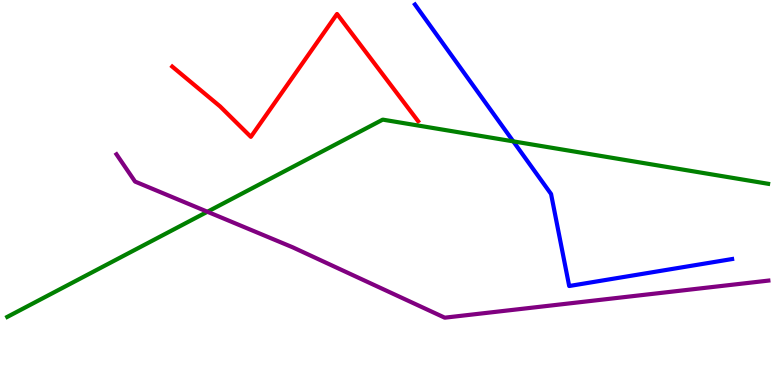[{'lines': ['blue', 'red'], 'intersections': []}, {'lines': ['green', 'red'], 'intersections': []}, {'lines': ['purple', 'red'], 'intersections': []}, {'lines': ['blue', 'green'], 'intersections': [{'x': 6.62, 'y': 6.33}]}, {'lines': ['blue', 'purple'], 'intersections': []}, {'lines': ['green', 'purple'], 'intersections': [{'x': 2.68, 'y': 4.5}]}]